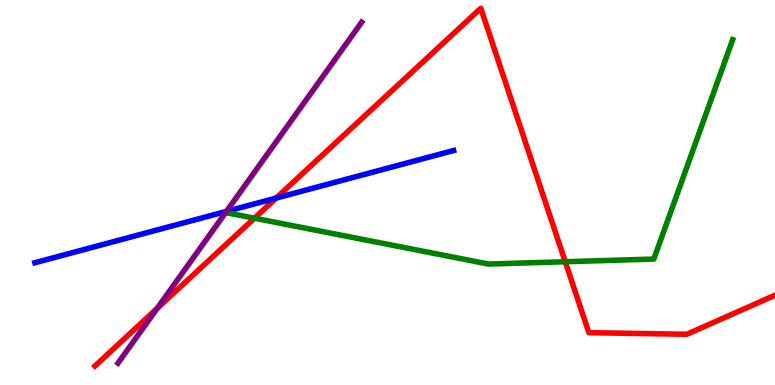[{'lines': ['blue', 'red'], 'intersections': [{'x': 3.56, 'y': 4.85}]}, {'lines': ['green', 'red'], 'intersections': [{'x': 3.28, 'y': 4.33}, {'x': 7.29, 'y': 3.2}]}, {'lines': ['purple', 'red'], 'intersections': [{'x': 2.03, 'y': 1.99}]}, {'lines': ['blue', 'green'], 'intersections': []}, {'lines': ['blue', 'purple'], 'intersections': [{'x': 2.92, 'y': 4.51}]}, {'lines': ['green', 'purple'], 'intersections': []}]